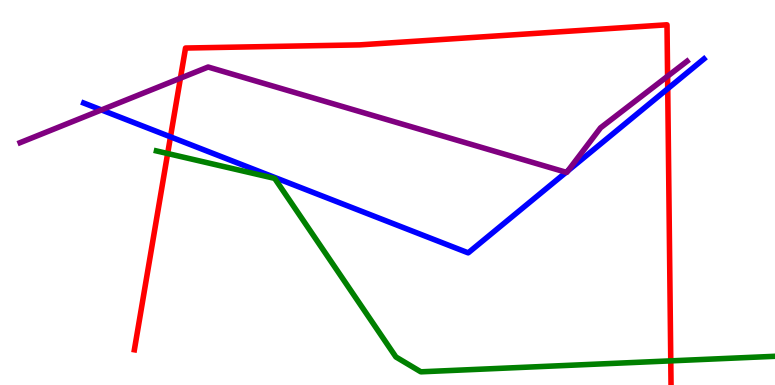[{'lines': ['blue', 'red'], 'intersections': [{'x': 2.2, 'y': 6.45}, {'x': 8.62, 'y': 7.7}]}, {'lines': ['green', 'red'], 'intersections': [{'x': 2.16, 'y': 6.01}, {'x': 8.66, 'y': 0.627}]}, {'lines': ['purple', 'red'], 'intersections': [{'x': 2.33, 'y': 7.97}, {'x': 8.61, 'y': 8.02}]}, {'lines': ['blue', 'green'], 'intersections': []}, {'lines': ['blue', 'purple'], 'intersections': [{'x': 1.31, 'y': 7.14}, {'x': 7.3, 'y': 5.53}, {'x': 7.33, 'y': 5.56}]}, {'lines': ['green', 'purple'], 'intersections': []}]